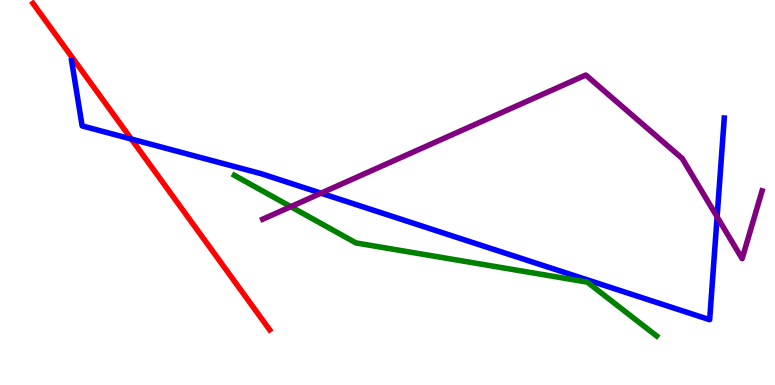[{'lines': ['blue', 'red'], 'intersections': [{'x': 1.69, 'y': 6.39}]}, {'lines': ['green', 'red'], 'intersections': []}, {'lines': ['purple', 'red'], 'intersections': []}, {'lines': ['blue', 'green'], 'intersections': []}, {'lines': ['blue', 'purple'], 'intersections': [{'x': 4.14, 'y': 4.98}, {'x': 9.25, 'y': 4.37}]}, {'lines': ['green', 'purple'], 'intersections': [{'x': 3.75, 'y': 4.63}]}]